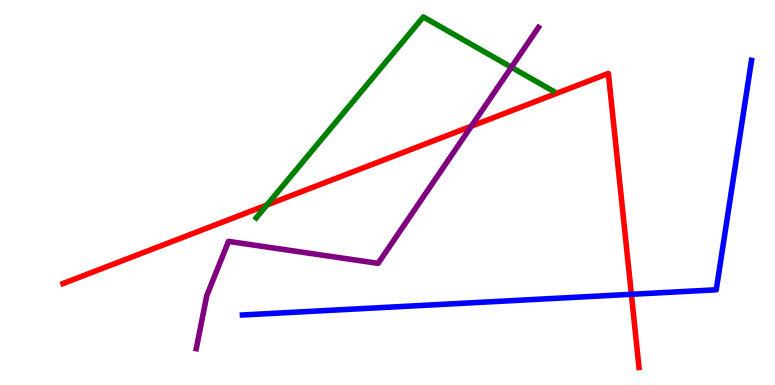[{'lines': ['blue', 'red'], 'intersections': [{'x': 8.15, 'y': 2.36}]}, {'lines': ['green', 'red'], 'intersections': [{'x': 3.44, 'y': 4.68}]}, {'lines': ['purple', 'red'], 'intersections': [{'x': 6.08, 'y': 6.72}]}, {'lines': ['blue', 'green'], 'intersections': []}, {'lines': ['blue', 'purple'], 'intersections': []}, {'lines': ['green', 'purple'], 'intersections': [{'x': 6.6, 'y': 8.25}]}]